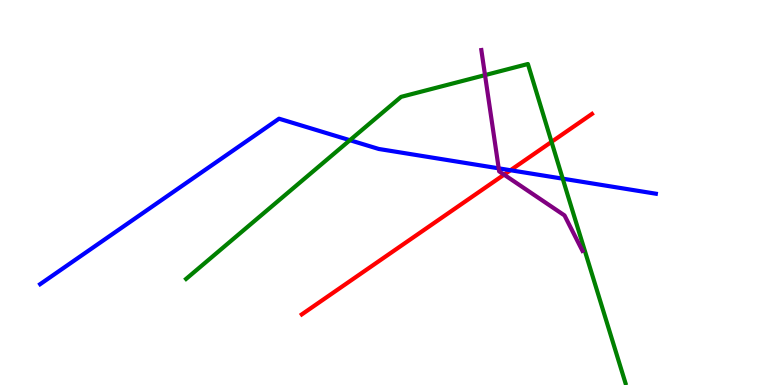[{'lines': ['blue', 'red'], 'intersections': [{'x': 6.59, 'y': 5.58}]}, {'lines': ['green', 'red'], 'intersections': [{'x': 7.12, 'y': 6.32}]}, {'lines': ['purple', 'red'], 'intersections': [{'x': 6.5, 'y': 5.46}]}, {'lines': ['blue', 'green'], 'intersections': [{'x': 4.51, 'y': 6.36}, {'x': 7.26, 'y': 5.36}]}, {'lines': ['blue', 'purple'], 'intersections': [{'x': 6.43, 'y': 5.63}]}, {'lines': ['green', 'purple'], 'intersections': [{'x': 6.26, 'y': 8.05}]}]